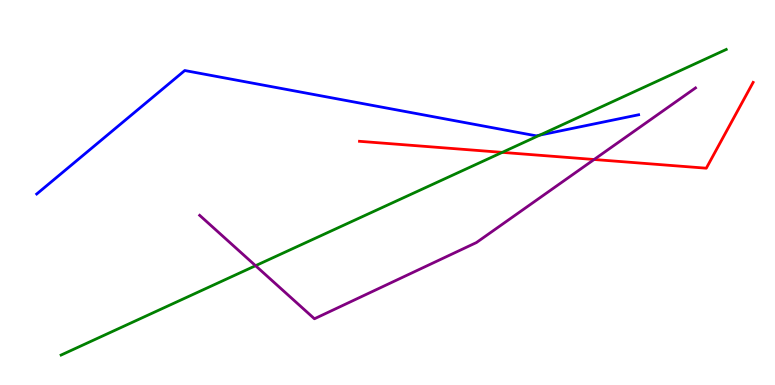[{'lines': ['blue', 'red'], 'intersections': []}, {'lines': ['green', 'red'], 'intersections': [{'x': 6.48, 'y': 6.04}]}, {'lines': ['purple', 'red'], 'intersections': [{'x': 7.67, 'y': 5.86}]}, {'lines': ['blue', 'green'], 'intersections': [{'x': 6.97, 'y': 6.49}]}, {'lines': ['blue', 'purple'], 'intersections': []}, {'lines': ['green', 'purple'], 'intersections': [{'x': 3.3, 'y': 3.1}]}]